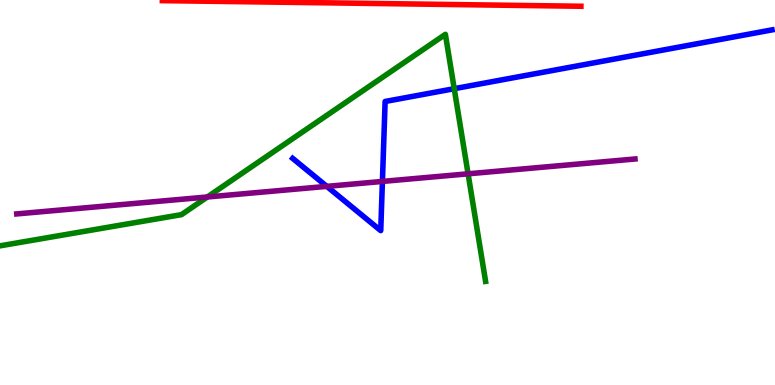[{'lines': ['blue', 'red'], 'intersections': []}, {'lines': ['green', 'red'], 'intersections': []}, {'lines': ['purple', 'red'], 'intersections': []}, {'lines': ['blue', 'green'], 'intersections': [{'x': 5.86, 'y': 7.7}]}, {'lines': ['blue', 'purple'], 'intersections': [{'x': 4.22, 'y': 5.16}, {'x': 4.93, 'y': 5.29}]}, {'lines': ['green', 'purple'], 'intersections': [{'x': 2.68, 'y': 4.88}, {'x': 6.04, 'y': 5.49}]}]